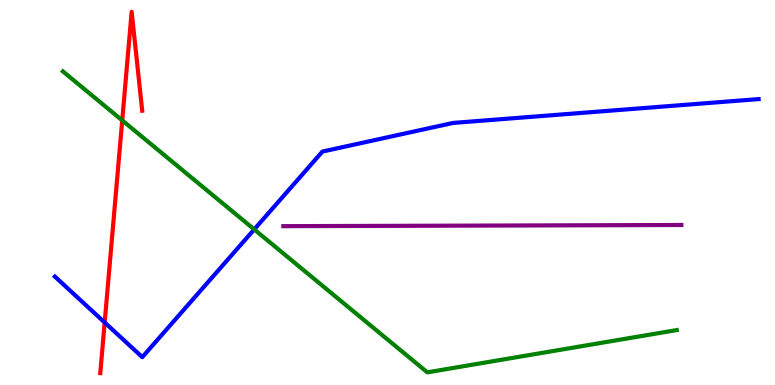[{'lines': ['blue', 'red'], 'intersections': [{'x': 1.35, 'y': 1.62}]}, {'lines': ['green', 'red'], 'intersections': [{'x': 1.58, 'y': 6.87}]}, {'lines': ['purple', 'red'], 'intersections': []}, {'lines': ['blue', 'green'], 'intersections': [{'x': 3.28, 'y': 4.04}]}, {'lines': ['blue', 'purple'], 'intersections': []}, {'lines': ['green', 'purple'], 'intersections': []}]